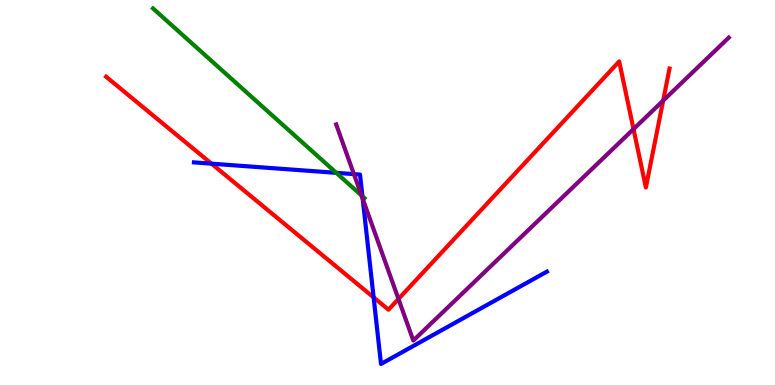[{'lines': ['blue', 'red'], 'intersections': [{'x': 2.73, 'y': 5.75}, {'x': 4.82, 'y': 2.28}]}, {'lines': ['green', 'red'], 'intersections': []}, {'lines': ['purple', 'red'], 'intersections': [{'x': 5.14, 'y': 2.23}, {'x': 8.17, 'y': 6.65}, {'x': 8.56, 'y': 7.39}]}, {'lines': ['blue', 'green'], 'intersections': [{'x': 4.34, 'y': 5.51}, {'x': 4.68, 'y': 4.9}]}, {'lines': ['blue', 'purple'], 'intersections': [{'x': 4.57, 'y': 5.48}, {'x': 4.68, 'y': 4.84}]}, {'lines': ['green', 'purple'], 'intersections': [{'x': 4.67, 'y': 4.92}]}]